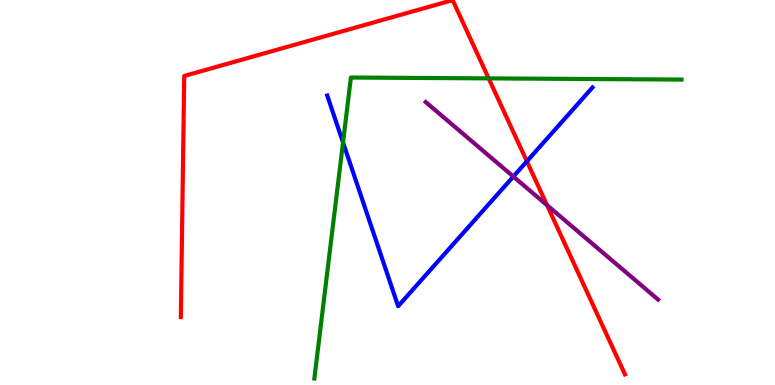[{'lines': ['blue', 'red'], 'intersections': [{'x': 6.8, 'y': 5.81}]}, {'lines': ['green', 'red'], 'intersections': [{'x': 6.31, 'y': 7.96}]}, {'lines': ['purple', 'red'], 'intersections': [{'x': 7.06, 'y': 4.67}]}, {'lines': ['blue', 'green'], 'intersections': [{'x': 4.43, 'y': 6.3}]}, {'lines': ['blue', 'purple'], 'intersections': [{'x': 6.62, 'y': 5.41}]}, {'lines': ['green', 'purple'], 'intersections': []}]